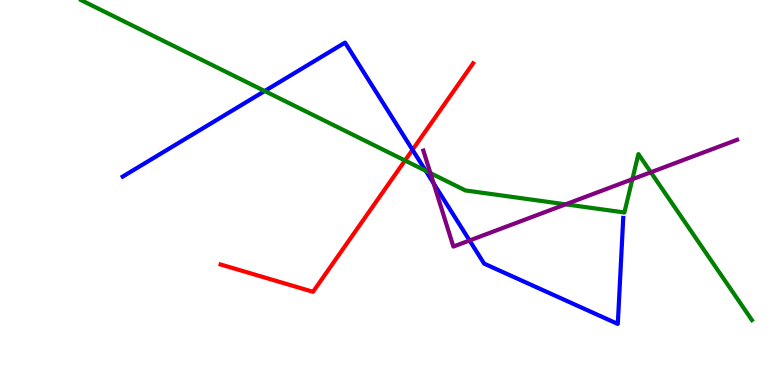[{'lines': ['blue', 'red'], 'intersections': [{'x': 5.32, 'y': 6.11}]}, {'lines': ['green', 'red'], 'intersections': [{'x': 5.23, 'y': 5.83}]}, {'lines': ['purple', 'red'], 'intersections': []}, {'lines': ['blue', 'green'], 'intersections': [{'x': 3.42, 'y': 7.64}, {'x': 5.49, 'y': 5.56}]}, {'lines': ['blue', 'purple'], 'intersections': [{'x': 5.59, 'y': 5.24}, {'x': 6.06, 'y': 3.75}]}, {'lines': ['green', 'purple'], 'intersections': [{'x': 5.55, 'y': 5.5}, {'x': 7.3, 'y': 4.69}, {'x': 8.16, 'y': 5.35}, {'x': 8.4, 'y': 5.53}]}]